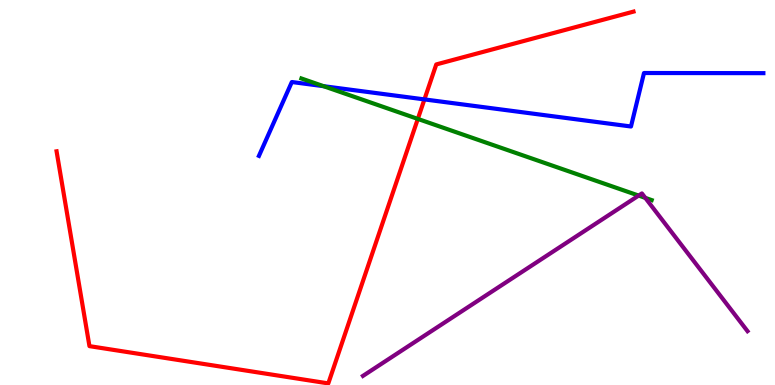[{'lines': ['blue', 'red'], 'intersections': [{'x': 5.48, 'y': 7.42}]}, {'lines': ['green', 'red'], 'intersections': [{'x': 5.39, 'y': 6.91}]}, {'lines': ['purple', 'red'], 'intersections': []}, {'lines': ['blue', 'green'], 'intersections': [{'x': 4.18, 'y': 7.76}]}, {'lines': ['blue', 'purple'], 'intersections': []}, {'lines': ['green', 'purple'], 'intersections': [{'x': 8.24, 'y': 4.92}, {'x': 8.33, 'y': 4.86}]}]